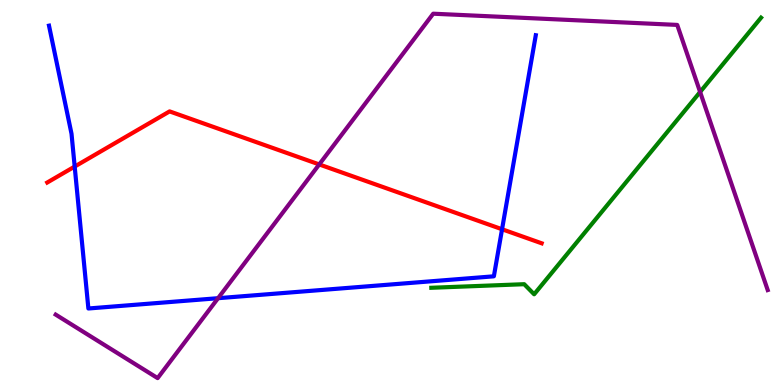[{'lines': ['blue', 'red'], 'intersections': [{'x': 0.964, 'y': 5.67}, {'x': 6.48, 'y': 4.05}]}, {'lines': ['green', 'red'], 'intersections': []}, {'lines': ['purple', 'red'], 'intersections': [{'x': 4.12, 'y': 5.73}]}, {'lines': ['blue', 'green'], 'intersections': []}, {'lines': ['blue', 'purple'], 'intersections': [{'x': 2.81, 'y': 2.25}]}, {'lines': ['green', 'purple'], 'intersections': [{'x': 9.03, 'y': 7.61}]}]